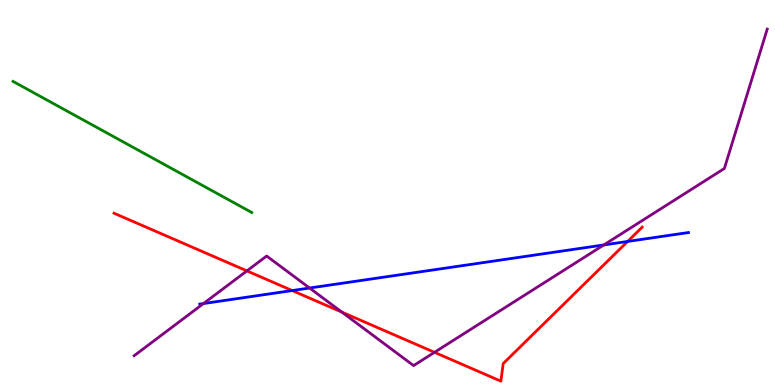[{'lines': ['blue', 'red'], 'intersections': [{'x': 3.77, 'y': 2.45}, {'x': 8.1, 'y': 3.73}]}, {'lines': ['green', 'red'], 'intersections': []}, {'lines': ['purple', 'red'], 'intersections': [{'x': 3.19, 'y': 2.96}, {'x': 4.41, 'y': 1.89}, {'x': 5.61, 'y': 0.849}]}, {'lines': ['blue', 'green'], 'intersections': []}, {'lines': ['blue', 'purple'], 'intersections': [{'x': 2.63, 'y': 2.12}, {'x': 3.99, 'y': 2.52}, {'x': 7.79, 'y': 3.64}]}, {'lines': ['green', 'purple'], 'intersections': []}]